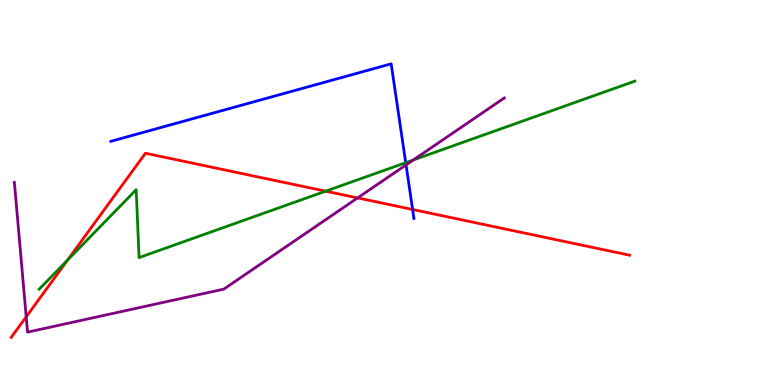[{'lines': ['blue', 'red'], 'intersections': [{'x': 5.32, 'y': 4.56}]}, {'lines': ['green', 'red'], 'intersections': [{'x': 0.871, 'y': 3.24}, {'x': 4.2, 'y': 5.03}]}, {'lines': ['purple', 'red'], 'intersections': [{'x': 0.338, 'y': 1.77}, {'x': 4.61, 'y': 4.86}]}, {'lines': ['blue', 'green'], 'intersections': [{'x': 5.24, 'y': 5.77}]}, {'lines': ['blue', 'purple'], 'intersections': [{'x': 5.24, 'y': 5.72}]}, {'lines': ['green', 'purple'], 'intersections': [{'x': 5.33, 'y': 5.84}]}]